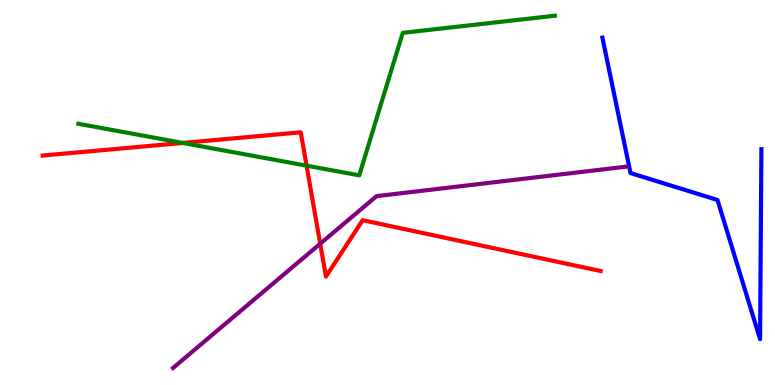[{'lines': ['blue', 'red'], 'intersections': []}, {'lines': ['green', 'red'], 'intersections': [{'x': 2.36, 'y': 6.29}, {'x': 3.96, 'y': 5.7}]}, {'lines': ['purple', 'red'], 'intersections': [{'x': 4.13, 'y': 3.67}]}, {'lines': ['blue', 'green'], 'intersections': []}, {'lines': ['blue', 'purple'], 'intersections': []}, {'lines': ['green', 'purple'], 'intersections': []}]